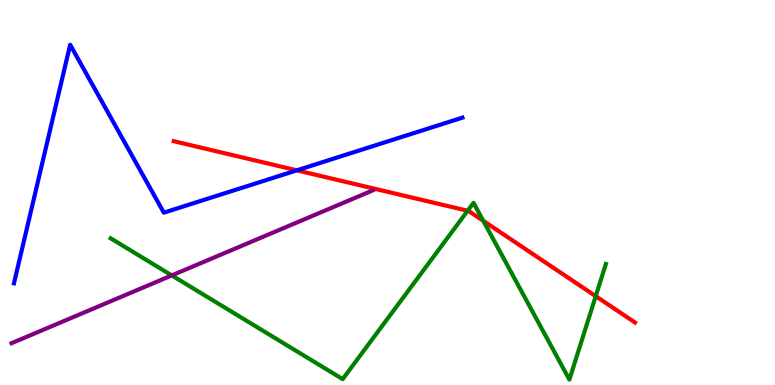[{'lines': ['blue', 'red'], 'intersections': [{'x': 3.83, 'y': 5.58}]}, {'lines': ['green', 'red'], 'intersections': [{'x': 6.03, 'y': 4.53}, {'x': 6.24, 'y': 4.26}, {'x': 7.69, 'y': 2.31}]}, {'lines': ['purple', 'red'], 'intersections': []}, {'lines': ['blue', 'green'], 'intersections': []}, {'lines': ['blue', 'purple'], 'intersections': []}, {'lines': ['green', 'purple'], 'intersections': [{'x': 2.22, 'y': 2.85}]}]